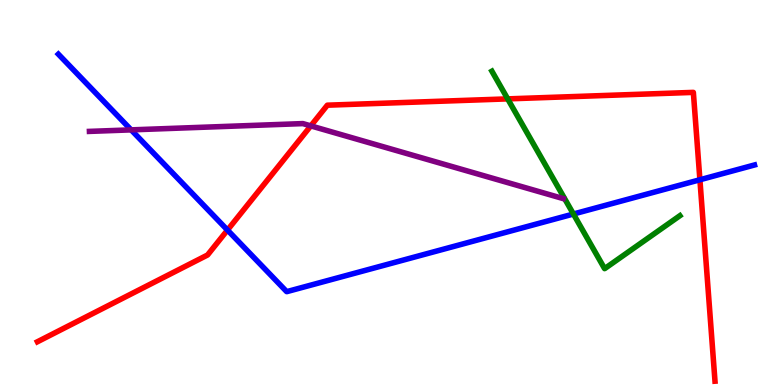[{'lines': ['blue', 'red'], 'intersections': [{'x': 2.94, 'y': 4.02}, {'x': 9.03, 'y': 5.33}]}, {'lines': ['green', 'red'], 'intersections': [{'x': 6.55, 'y': 7.43}]}, {'lines': ['purple', 'red'], 'intersections': [{'x': 4.01, 'y': 6.73}]}, {'lines': ['blue', 'green'], 'intersections': [{'x': 7.4, 'y': 4.44}]}, {'lines': ['blue', 'purple'], 'intersections': [{'x': 1.69, 'y': 6.63}]}, {'lines': ['green', 'purple'], 'intersections': []}]